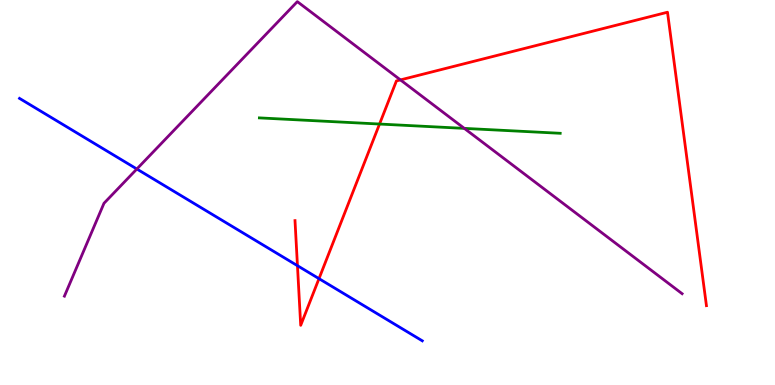[{'lines': ['blue', 'red'], 'intersections': [{'x': 3.84, 'y': 3.1}, {'x': 4.12, 'y': 2.76}]}, {'lines': ['green', 'red'], 'intersections': [{'x': 4.9, 'y': 6.78}]}, {'lines': ['purple', 'red'], 'intersections': [{'x': 5.17, 'y': 7.92}]}, {'lines': ['blue', 'green'], 'intersections': []}, {'lines': ['blue', 'purple'], 'intersections': [{'x': 1.77, 'y': 5.61}]}, {'lines': ['green', 'purple'], 'intersections': [{'x': 5.99, 'y': 6.67}]}]